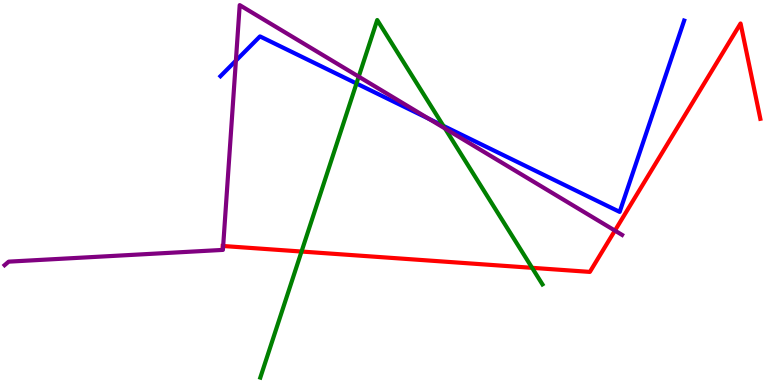[{'lines': ['blue', 'red'], 'intersections': []}, {'lines': ['green', 'red'], 'intersections': [{'x': 3.89, 'y': 3.47}, {'x': 6.87, 'y': 3.04}]}, {'lines': ['purple', 'red'], 'intersections': [{'x': 2.88, 'y': 3.61}, {'x': 7.93, 'y': 4.01}]}, {'lines': ['blue', 'green'], 'intersections': [{'x': 4.6, 'y': 7.83}, {'x': 5.72, 'y': 6.73}]}, {'lines': ['blue', 'purple'], 'intersections': [{'x': 3.04, 'y': 8.42}, {'x': 5.53, 'y': 6.91}]}, {'lines': ['green', 'purple'], 'intersections': [{'x': 4.63, 'y': 8.01}, {'x': 5.74, 'y': 6.66}]}]